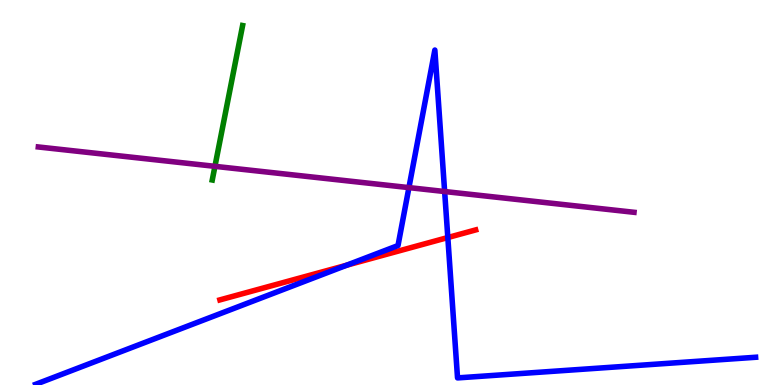[{'lines': ['blue', 'red'], 'intersections': [{'x': 4.47, 'y': 3.11}, {'x': 5.78, 'y': 3.83}]}, {'lines': ['green', 'red'], 'intersections': []}, {'lines': ['purple', 'red'], 'intersections': []}, {'lines': ['blue', 'green'], 'intersections': []}, {'lines': ['blue', 'purple'], 'intersections': [{'x': 5.28, 'y': 5.13}, {'x': 5.74, 'y': 5.03}]}, {'lines': ['green', 'purple'], 'intersections': [{'x': 2.77, 'y': 5.68}]}]